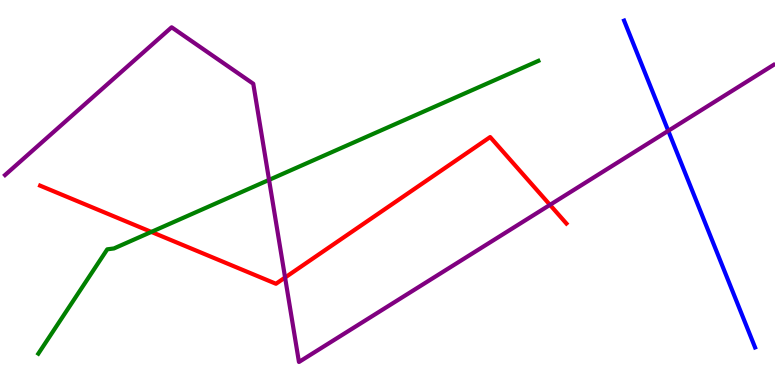[{'lines': ['blue', 'red'], 'intersections': []}, {'lines': ['green', 'red'], 'intersections': [{'x': 1.95, 'y': 3.98}]}, {'lines': ['purple', 'red'], 'intersections': [{'x': 3.68, 'y': 2.79}, {'x': 7.1, 'y': 4.68}]}, {'lines': ['blue', 'green'], 'intersections': []}, {'lines': ['blue', 'purple'], 'intersections': [{'x': 8.62, 'y': 6.6}]}, {'lines': ['green', 'purple'], 'intersections': [{'x': 3.47, 'y': 5.33}]}]